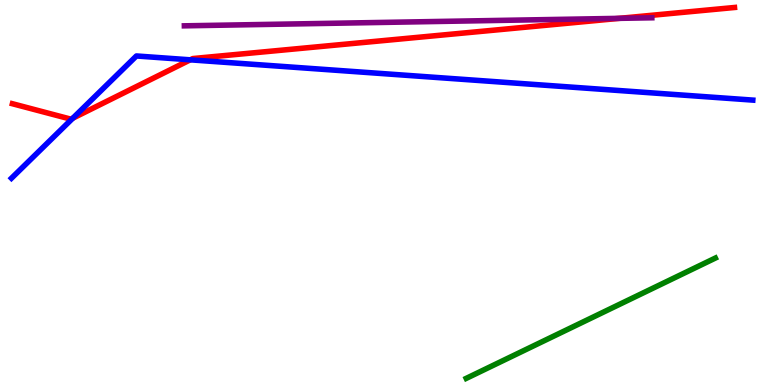[{'lines': ['blue', 'red'], 'intersections': [{'x': 0.94, 'y': 6.93}, {'x': 2.46, 'y': 8.45}]}, {'lines': ['green', 'red'], 'intersections': []}, {'lines': ['purple', 'red'], 'intersections': [{'x': 7.99, 'y': 9.52}]}, {'lines': ['blue', 'green'], 'intersections': []}, {'lines': ['blue', 'purple'], 'intersections': []}, {'lines': ['green', 'purple'], 'intersections': []}]